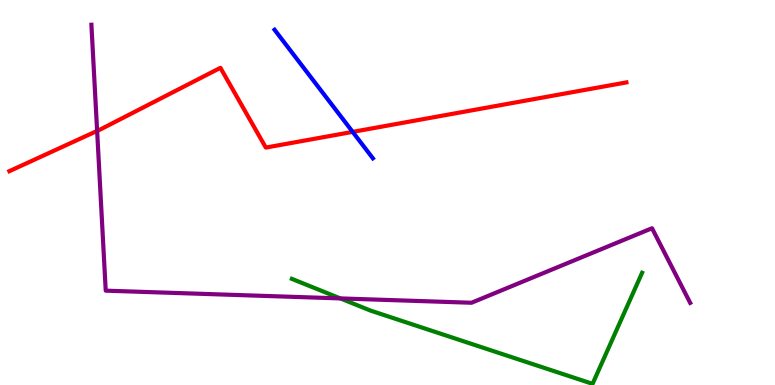[{'lines': ['blue', 'red'], 'intersections': [{'x': 4.55, 'y': 6.57}]}, {'lines': ['green', 'red'], 'intersections': []}, {'lines': ['purple', 'red'], 'intersections': [{'x': 1.25, 'y': 6.6}]}, {'lines': ['blue', 'green'], 'intersections': []}, {'lines': ['blue', 'purple'], 'intersections': []}, {'lines': ['green', 'purple'], 'intersections': [{'x': 4.39, 'y': 2.25}]}]